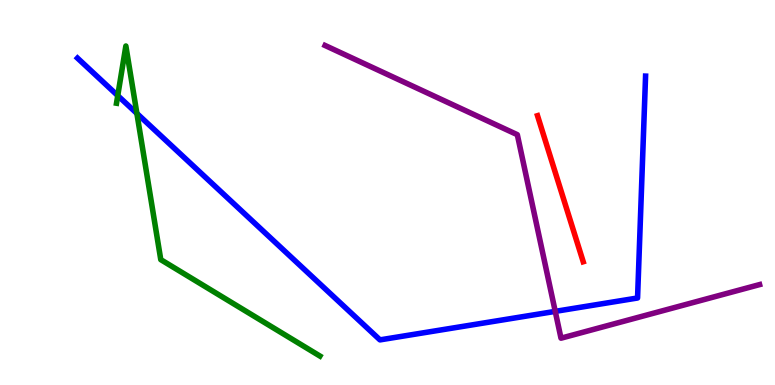[{'lines': ['blue', 'red'], 'intersections': []}, {'lines': ['green', 'red'], 'intersections': []}, {'lines': ['purple', 'red'], 'intersections': []}, {'lines': ['blue', 'green'], 'intersections': [{'x': 1.52, 'y': 7.52}, {'x': 1.77, 'y': 7.05}]}, {'lines': ['blue', 'purple'], 'intersections': [{'x': 7.16, 'y': 1.91}]}, {'lines': ['green', 'purple'], 'intersections': []}]